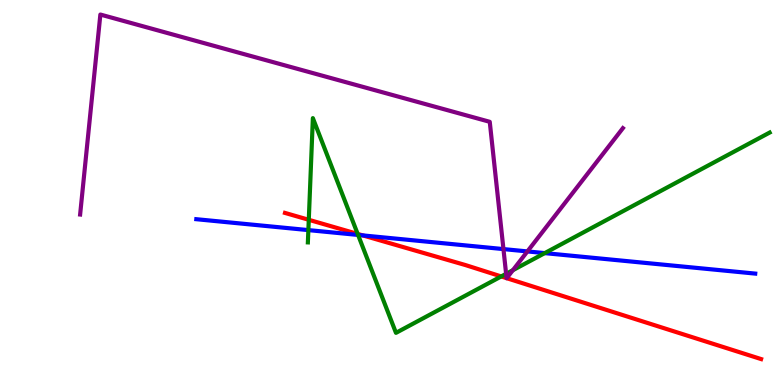[{'lines': ['blue', 'red'], 'intersections': [{'x': 4.68, 'y': 3.89}]}, {'lines': ['green', 'red'], 'intersections': [{'x': 3.98, 'y': 4.29}, {'x': 4.62, 'y': 3.92}, {'x': 6.47, 'y': 2.82}]}, {'lines': ['purple', 'red'], 'intersections': [{'x': 6.54, 'y': 2.78}, {'x': 6.54, 'y': 2.77}]}, {'lines': ['blue', 'green'], 'intersections': [{'x': 3.98, 'y': 4.02}, {'x': 4.62, 'y': 3.9}, {'x': 7.03, 'y': 3.43}]}, {'lines': ['blue', 'purple'], 'intersections': [{'x': 6.5, 'y': 3.53}, {'x': 6.81, 'y': 3.47}]}, {'lines': ['green', 'purple'], 'intersections': [{'x': 6.53, 'y': 2.89}, {'x': 6.62, 'y': 2.98}]}]